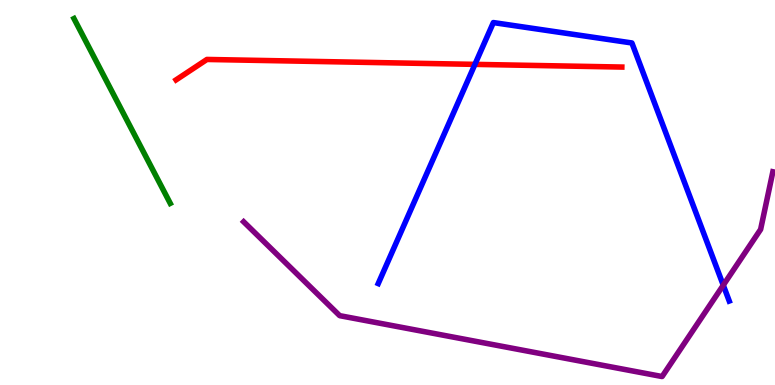[{'lines': ['blue', 'red'], 'intersections': [{'x': 6.13, 'y': 8.33}]}, {'lines': ['green', 'red'], 'intersections': []}, {'lines': ['purple', 'red'], 'intersections': []}, {'lines': ['blue', 'green'], 'intersections': []}, {'lines': ['blue', 'purple'], 'intersections': [{'x': 9.33, 'y': 2.59}]}, {'lines': ['green', 'purple'], 'intersections': []}]